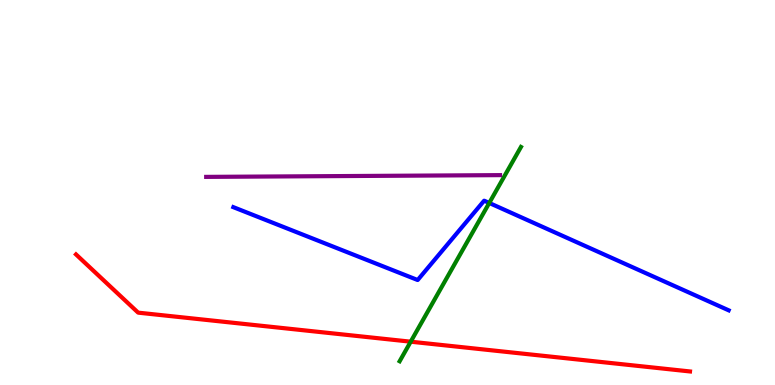[{'lines': ['blue', 'red'], 'intersections': []}, {'lines': ['green', 'red'], 'intersections': [{'x': 5.3, 'y': 1.12}]}, {'lines': ['purple', 'red'], 'intersections': []}, {'lines': ['blue', 'green'], 'intersections': [{'x': 6.31, 'y': 4.73}]}, {'lines': ['blue', 'purple'], 'intersections': []}, {'lines': ['green', 'purple'], 'intersections': []}]